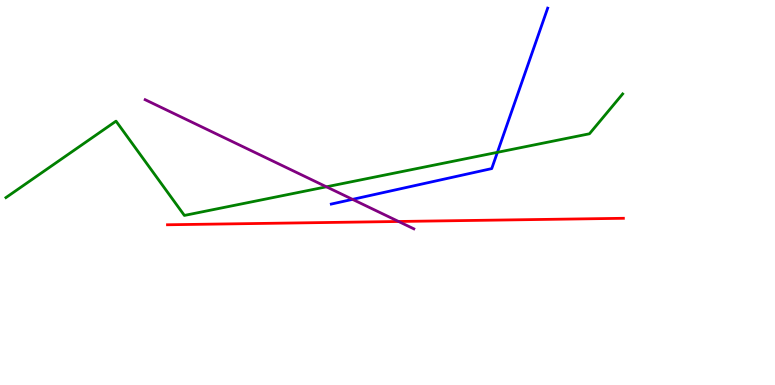[{'lines': ['blue', 'red'], 'intersections': []}, {'lines': ['green', 'red'], 'intersections': []}, {'lines': ['purple', 'red'], 'intersections': [{'x': 5.14, 'y': 4.25}]}, {'lines': ['blue', 'green'], 'intersections': [{'x': 6.42, 'y': 6.04}]}, {'lines': ['blue', 'purple'], 'intersections': [{'x': 4.55, 'y': 4.82}]}, {'lines': ['green', 'purple'], 'intersections': [{'x': 4.21, 'y': 5.15}]}]